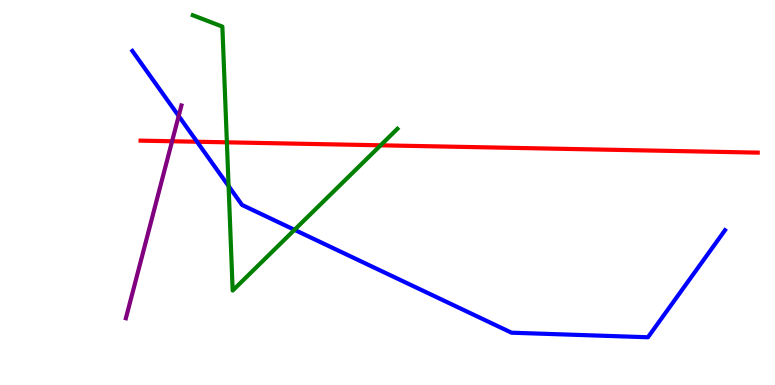[{'lines': ['blue', 'red'], 'intersections': [{'x': 2.54, 'y': 6.32}]}, {'lines': ['green', 'red'], 'intersections': [{'x': 2.93, 'y': 6.3}, {'x': 4.91, 'y': 6.23}]}, {'lines': ['purple', 'red'], 'intersections': [{'x': 2.22, 'y': 6.33}]}, {'lines': ['blue', 'green'], 'intersections': [{'x': 2.95, 'y': 5.17}, {'x': 3.8, 'y': 4.03}]}, {'lines': ['blue', 'purple'], 'intersections': [{'x': 2.31, 'y': 6.99}]}, {'lines': ['green', 'purple'], 'intersections': []}]